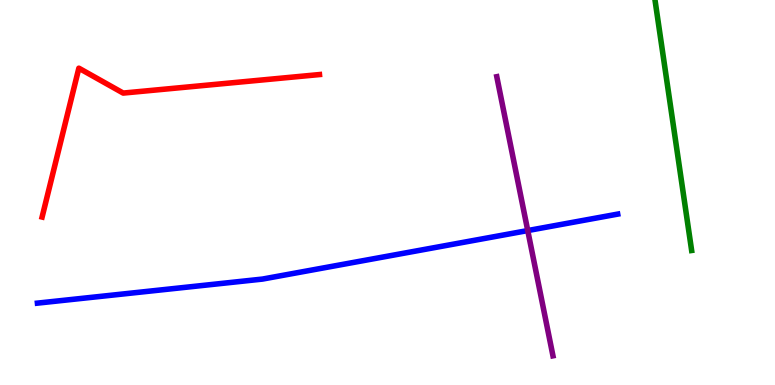[{'lines': ['blue', 'red'], 'intersections': []}, {'lines': ['green', 'red'], 'intersections': []}, {'lines': ['purple', 'red'], 'intersections': []}, {'lines': ['blue', 'green'], 'intersections': []}, {'lines': ['blue', 'purple'], 'intersections': [{'x': 6.81, 'y': 4.01}]}, {'lines': ['green', 'purple'], 'intersections': []}]